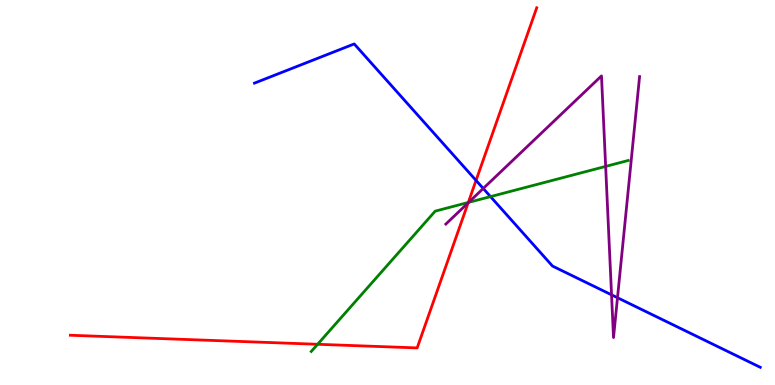[{'lines': ['blue', 'red'], 'intersections': [{'x': 6.14, 'y': 5.31}]}, {'lines': ['green', 'red'], 'intersections': [{'x': 4.1, 'y': 1.06}, {'x': 6.04, 'y': 4.74}]}, {'lines': ['purple', 'red'], 'intersections': [{'x': 6.04, 'y': 4.73}]}, {'lines': ['blue', 'green'], 'intersections': [{'x': 6.33, 'y': 4.89}]}, {'lines': ['blue', 'purple'], 'intersections': [{'x': 6.24, 'y': 5.1}, {'x': 7.89, 'y': 2.34}, {'x': 7.97, 'y': 2.27}]}, {'lines': ['green', 'purple'], 'intersections': [{'x': 6.05, 'y': 4.74}, {'x': 7.81, 'y': 5.68}]}]